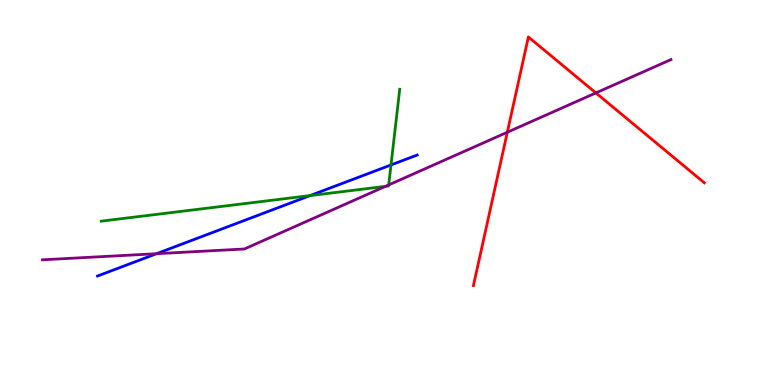[{'lines': ['blue', 'red'], 'intersections': []}, {'lines': ['green', 'red'], 'intersections': []}, {'lines': ['purple', 'red'], 'intersections': [{'x': 6.55, 'y': 6.57}, {'x': 7.69, 'y': 7.59}]}, {'lines': ['blue', 'green'], 'intersections': [{'x': 4.0, 'y': 4.92}, {'x': 5.05, 'y': 5.72}]}, {'lines': ['blue', 'purple'], 'intersections': [{'x': 2.02, 'y': 3.41}]}, {'lines': ['green', 'purple'], 'intersections': [{'x': 4.97, 'y': 5.16}, {'x': 5.02, 'y': 5.2}]}]